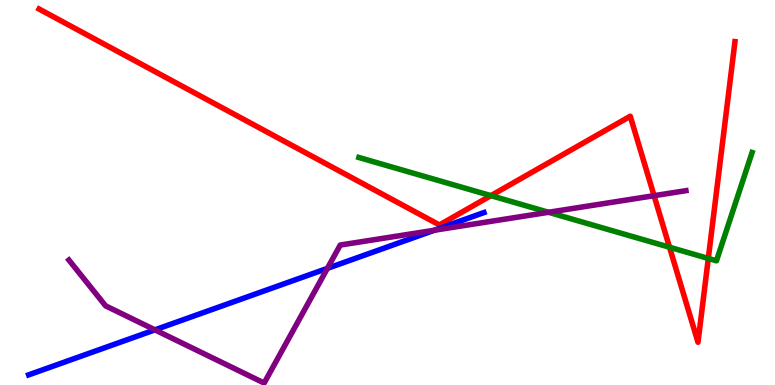[{'lines': ['blue', 'red'], 'intersections': []}, {'lines': ['green', 'red'], 'intersections': [{'x': 6.33, 'y': 4.92}, {'x': 8.64, 'y': 3.58}, {'x': 9.14, 'y': 3.29}]}, {'lines': ['purple', 'red'], 'intersections': [{'x': 8.44, 'y': 4.92}]}, {'lines': ['blue', 'green'], 'intersections': []}, {'lines': ['blue', 'purple'], 'intersections': [{'x': 2.0, 'y': 1.43}, {'x': 4.22, 'y': 3.03}, {'x': 5.6, 'y': 4.02}]}, {'lines': ['green', 'purple'], 'intersections': [{'x': 7.08, 'y': 4.49}]}]